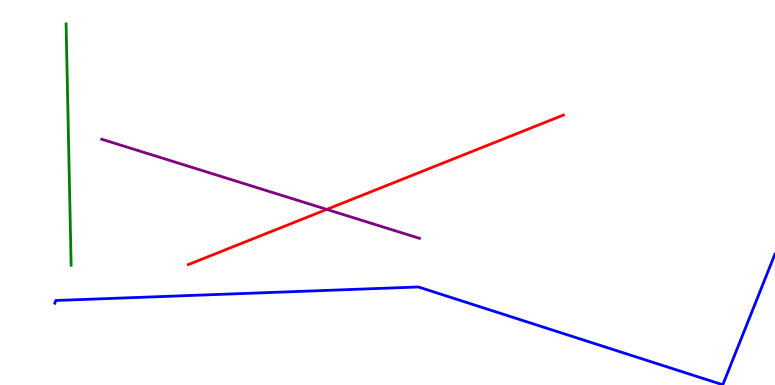[{'lines': ['blue', 'red'], 'intersections': []}, {'lines': ['green', 'red'], 'intersections': []}, {'lines': ['purple', 'red'], 'intersections': [{'x': 4.22, 'y': 4.56}]}, {'lines': ['blue', 'green'], 'intersections': []}, {'lines': ['blue', 'purple'], 'intersections': []}, {'lines': ['green', 'purple'], 'intersections': []}]